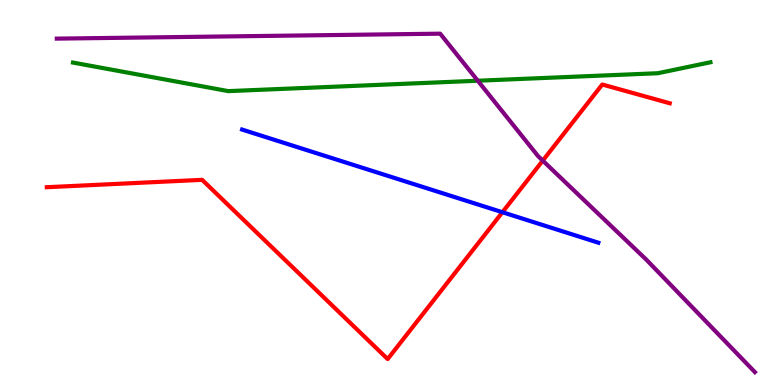[{'lines': ['blue', 'red'], 'intersections': [{'x': 6.48, 'y': 4.49}]}, {'lines': ['green', 'red'], 'intersections': []}, {'lines': ['purple', 'red'], 'intersections': [{'x': 7.0, 'y': 5.83}]}, {'lines': ['blue', 'green'], 'intersections': []}, {'lines': ['blue', 'purple'], 'intersections': []}, {'lines': ['green', 'purple'], 'intersections': [{'x': 6.16, 'y': 7.9}]}]